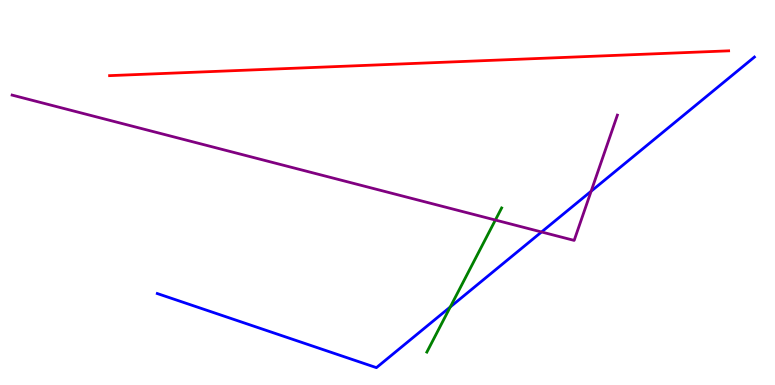[{'lines': ['blue', 'red'], 'intersections': []}, {'lines': ['green', 'red'], 'intersections': []}, {'lines': ['purple', 'red'], 'intersections': []}, {'lines': ['blue', 'green'], 'intersections': [{'x': 5.81, 'y': 2.03}]}, {'lines': ['blue', 'purple'], 'intersections': [{'x': 6.99, 'y': 3.97}, {'x': 7.63, 'y': 5.03}]}, {'lines': ['green', 'purple'], 'intersections': [{'x': 6.39, 'y': 4.28}]}]